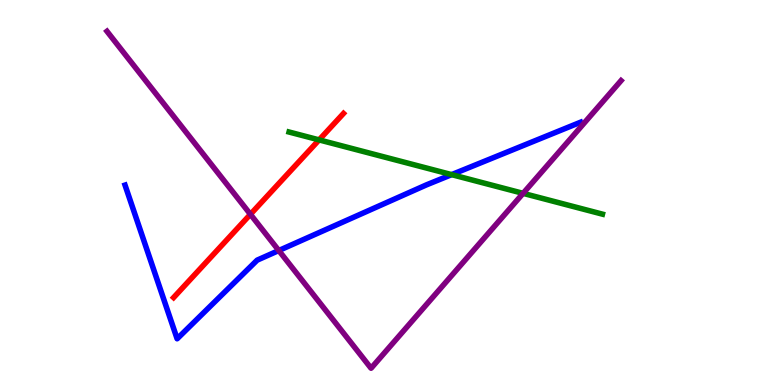[{'lines': ['blue', 'red'], 'intersections': []}, {'lines': ['green', 'red'], 'intersections': [{'x': 4.12, 'y': 6.37}]}, {'lines': ['purple', 'red'], 'intersections': [{'x': 3.23, 'y': 4.43}]}, {'lines': ['blue', 'green'], 'intersections': [{'x': 5.83, 'y': 5.46}]}, {'lines': ['blue', 'purple'], 'intersections': [{'x': 3.6, 'y': 3.49}]}, {'lines': ['green', 'purple'], 'intersections': [{'x': 6.75, 'y': 4.98}]}]